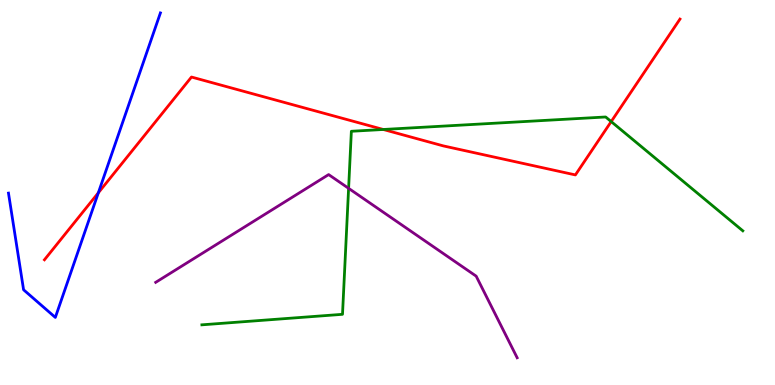[{'lines': ['blue', 'red'], 'intersections': [{'x': 1.27, 'y': 4.99}]}, {'lines': ['green', 'red'], 'intersections': [{'x': 4.95, 'y': 6.64}, {'x': 7.89, 'y': 6.84}]}, {'lines': ['purple', 'red'], 'intersections': []}, {'lines': ['blue', 'green'], 'intersections': []}, {'lines': ['blue', 'purple'], 'intersections': []}, {'lines': ['green', 'purple'], 'intersections': [{'x': 4.5, 'y': 5.11}]}]